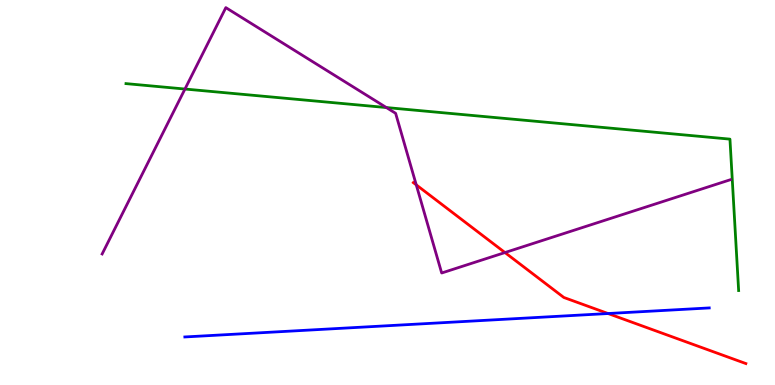[{'lines': ['blue', 'red'], 'intersections': [{'x': 7.85, 'y': 1.86}]}, {'lines': ['green', 'red'], 'intersections': []}, {'lines': ['purple', 'red'], 'intersections': [{'x': 5.37, 'y': 5.2}, {'x': 6.52, 'y': 3.44}]}, {'lines': ['blue', 'green'], 'intersections': []}, {'lines': ['blue', 'purple'], 'intersections': []}, {'lines': ['green', 'purple'], 'intersections': [{'x': 2.39, 'y': 7.69}, {'x': 4.99, 'y': 7.21}]}]